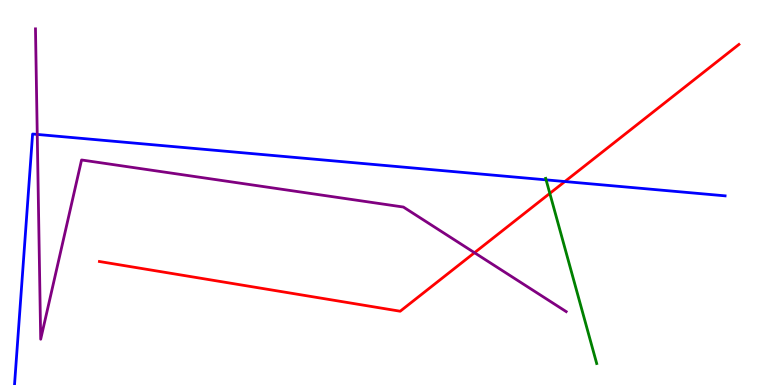[{'lines': ['blue', 'red'], 'intersections': [{'x': 7.29, 'y': 5.28}]}, {'lines': ['green', 'red'], 'intersections': [{'x': 7.09, 'y': 4.98}]}, {'lines': ['purple', 'red'], 'intersections': [{'x': 6.12, 'y': 3.44}]}, {'lines': ['blue', 'green'], 'intersections': [{'x': 7.05, 'y': 5.33}]}, {'lines': ['blue', 'purple'], 'intersections': [{'x': 0.481, 'y': 6.51}]}, {'lines': ['green', 'purple'], 'intersections': []}]